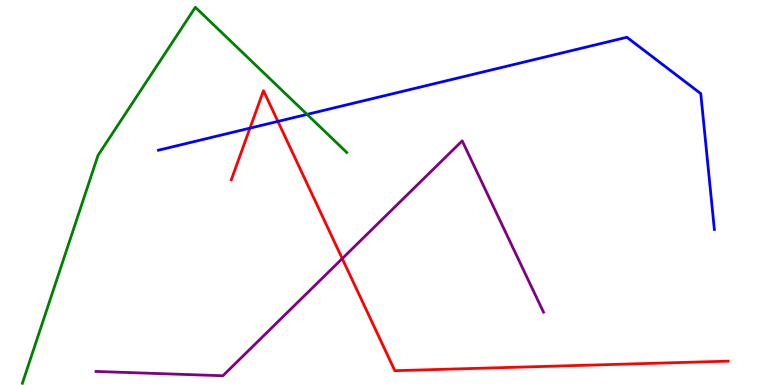[{'lines': ['blue', 'red'], 'intersections': [{'x': 3.23, 'y': 6.67}, {'x': 3.59, 'y': 6.85}]}, {'lines': ['green', 'red'], 'intersections': []}, {'lines': ['purple', 'red'], 'intersections': [{'x': 4.42, 'y': 3.28}]}, {'lines': ['blue', 'green'], 'intersections': [{'x': 3.96, 'y': 7.03}]}, {'lines': ['blue', 'purple'], 'intersections': []}, {'lines': ['green', 'purple'], 'intersections': []}]